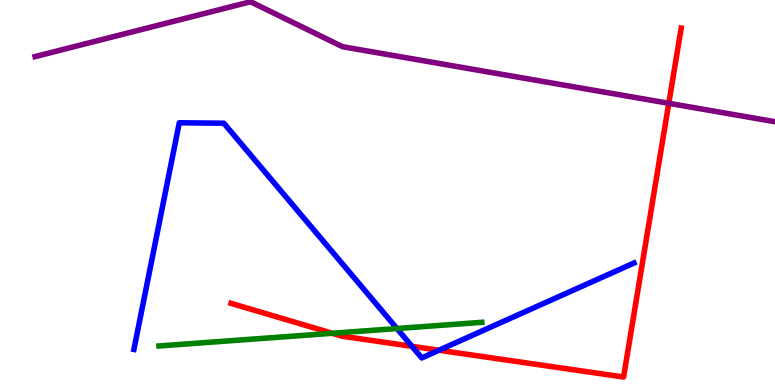[{'lines': ['blue', 'red'], 'intersections': [{'x': 5.32, 'y': 1.0}, {'x': 5.66, 'y': 0.903}]}, {'lines': ['green', 'red'], 'intersections': [{'x': 4.29, 'y': 1.34}]}, {'lines': ['purple', 'red'], 'intersections': [{'x': 8.63, 'y': 7.32}]}, {'lines': ['blue', 'green'], 'intersections': [{'x': 5.12, 'y': 1.47}]}, {'lines': ['blue', 'purple'], 'intersections': []}, {'lines': ['green', 'purple'], 'intersections': []}]